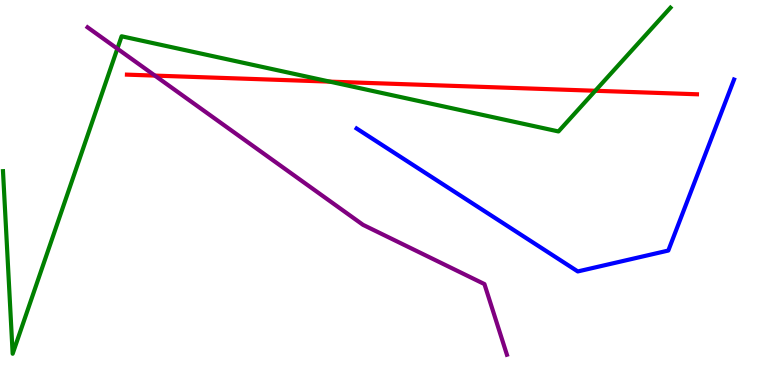[{'lines': ['blue', 'red'], 'intersections': []}, {'lines': ['green', 'red'], 'intersections': [{'x': 4.25, 'y': 7.88}, {'x': 7.68, 'y': 7.64}]}, {'lines': ['purple', 'red'], 'intersections': [{'x': 2.0, 'y': 8.04}]}, {'lines': ['blue', 'green'], 'intersections': []}, {'lines': ['blue', 'purple'], 'intersections': []}, {'lines': ['green', 'purple'], 'intersections': [{'x': 1.51, 'y': 8.74}]}]